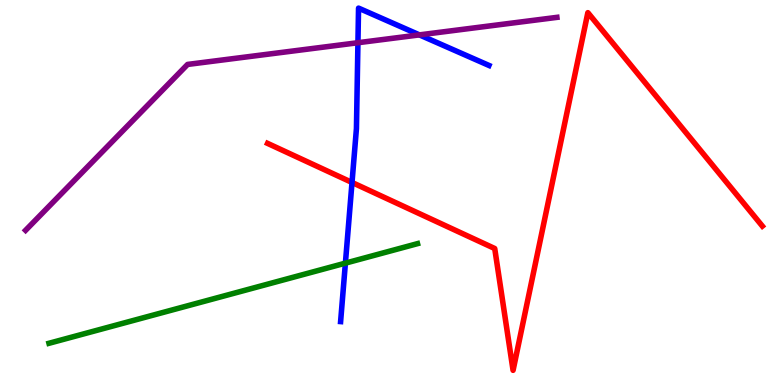[{'lines': ['blue', 'red'], 'intersections': [{'x': 4.54, 'y': 5.26}]}, {'lines': ['green', 'red'], 'intersections': []}, {'lines': ['purple', 'red'], 'intersections': []}, {'lines': ['blue', 'green'], 'intersections': [{'x': 4.46, 'y': 3.17}]}, {'lines': ['blue', 'purple'], 'intersections': [{'x': 4.62, 'y': 8.89}, {'x': 5.41, 'y': 9.09}]}, {'lines': ['green', 'purple'], 'intersections': []}]